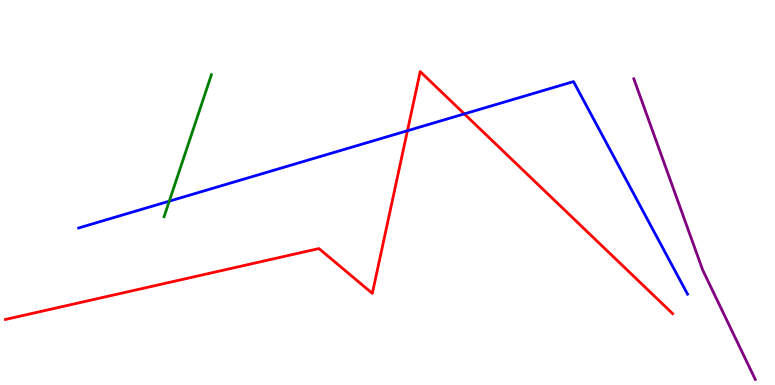[{'lines': ['blue', 'red'], 'intersections': [{'x': 5.26, 'y': 6.6}, {'x': 5.99, 'y': 7.04}]}, {'lines': ['green', 'red'], 'intersections': []}, {'lines': ['purple', 'red'], 'intersections': []}, {'lines': ['blue', 'green'], 'intersections': [{'x': 2.18, 'y': 4.77}]}, {'lines': ['blue', 'purple'], 'intersections': []}, {'lines': ['green', 'purple'], 'intersections': []}]